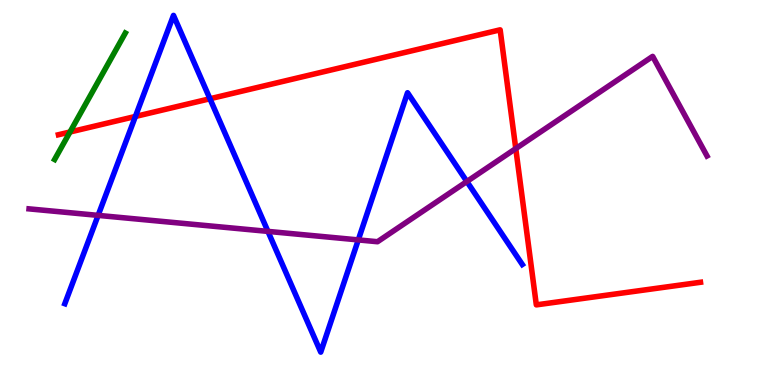[{'lines': ['blue', 'red'], 'intersections': [{'x': 1.75, 'y': 6.98}, {'x': 2.71, 'y': 7.43}]}, {'lines': ['green', 'red'], 'intersections': [{'x': 0.903, 'y': 6.57}]}, {'lines': ['purple', 'red'], 'intersections': [{'x': 6.66, 'y': 6.14}]}, {'lines': ['blue', 'green'], 'intersections': []}, {'lines': ['blue', 'purple'], 'intersections': [{'x': 1.27, 'y': 4.41}, {'x': 3.46, 'y': 3.99}, {'x': 4.62, 'y': 3.77}, {'x': 6.02, 'y': 5.29}]}, {'lines': ['green', 'purple'], 'intersections': []}]